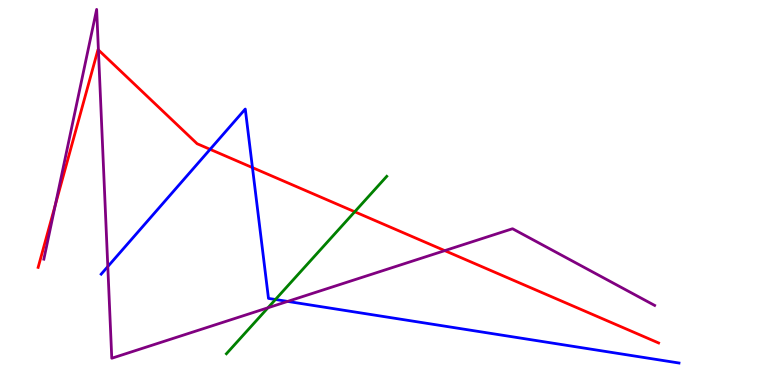[{'lines': ['blue', 'red'], 'intersections': [{'x': 2.71, 'y': 6.12}, {'x': 3.26, 'y': 5.65}]}, {'lines': ['green', 'red'], 'intersections': [{'x': 4.58, 'y': 4.5}]}, {'lines': ['purple', 'red'], 'intersections': [{'x': 0.714, 'y': 4.68}, {'x': 1.27, 'y': 8.7}, {'x': 5.74, 'y': 3.49}]}, {'lines': ['blue', 'green'], 'intersections': [{'x': 3.55, 'y': 2.22}]}, {'lines': ['blue', 'purple'], 'intersections': [{'x': 1.39, 'y': 3.08}, {'x': 3.71, 'y': 2.17}]}, {'lines': ['green', 'purple'], 'intersections': [{'x': 3.46, 'y': 2.01}]}]